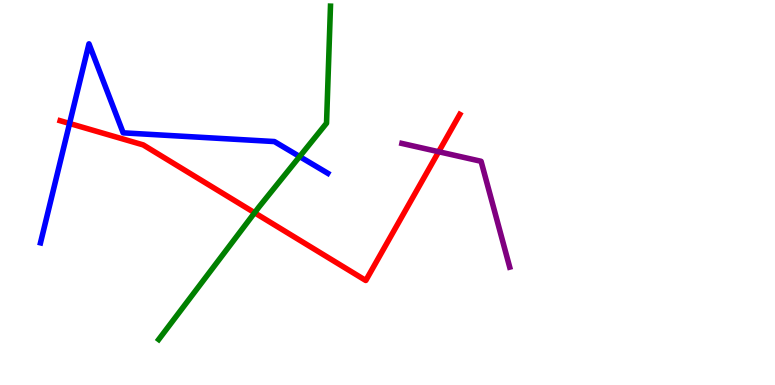[{'lines': ['blue', 'red'], 'intersections': [{'x': 0.898, 'y': 6.79}]}, {'lines': ['green', 'red'], 'intersections': [{'x': 3.29, 'y': 4.47}]}, {'lines': ['purple', 'red'], 'intersections': [{'x': 5.66, 'y': 6.06}]}, {'lines': ['blue', 'green'], 'intersections': [{'x': 3.87, 'y': 5.93}]}, {'lines': ['blue', 'purple'], 'intersections': []}, {'lines': ['green', 'purple'], 'intersections': []}]